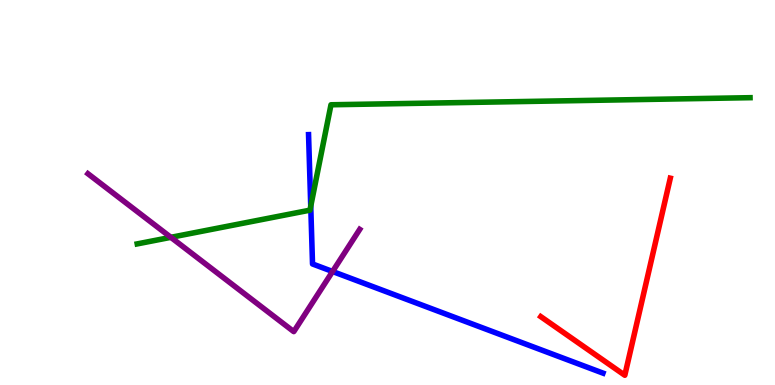[{'lines': ['blue', 'red'], 'intersections': []}, {'lines': ['green', 'red'], 'intersections': []}, {'lines': ['purple', 'red'], 'intersections': []}, {'lines': ['blue', 'green'], 'intersections': [{'x': 4.01, 'y': 4.65}]}, {'lines': ['blue', 'purple'], 'intersections': [{'x': 4.29, 'y': 2.95}]}, {'lines': ['green', 'purple'], 'intersections': [{'x': 2.2, 'y': 3.84}]}]